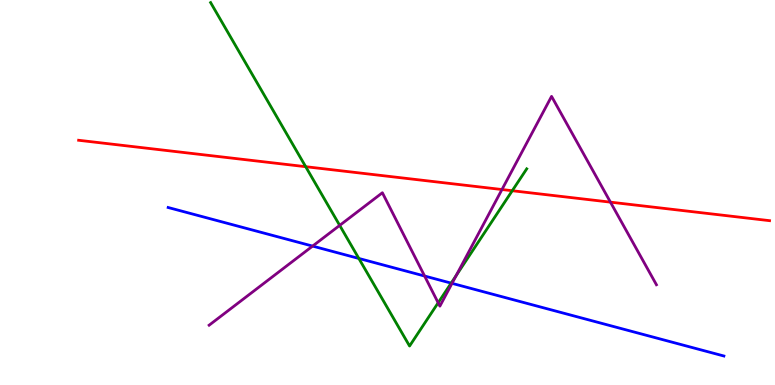[{'lines': ['blue', 'red'], 'intersections': []}, {'lines': ['green', 'red'], 'intersections': [{'x': 3.94, 'y': 5.67}, {'x': 6.61, 'y': 5.05}]}, {'lines': ['purple', 'red'], 'intersections': [{'x': 6.48, 'y': 5.08}, {'x': 7.88, 'y': 4.75}]}, {'lines': ['blue', 'green'], 'intersections': [{'x': 4.63, 'y': 3.29}, {'x': 5.82, 'y': 2.65}]}, {'lines': ['blue', 'purple'], 'intersections': [{'x': 4.03, 'y': 3.61}, {'x': 5.48, 'y': 2.83}, {'x': 5.83, 'y': 2.64}]}, {'lines': ['green', 'purple'], 'intersections': [{'x': 4.38, 'y': 4.15}, {'x': 5.65, 'y': 2.14}, {'x': 5.89, 'y': 2.84}]}]